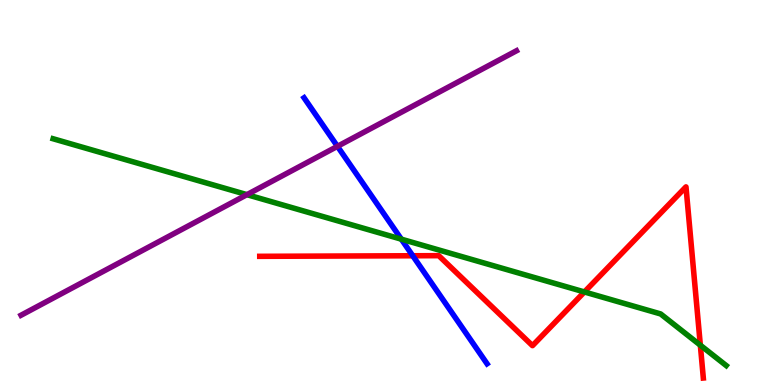[{'lines': ['blue', 'red'], 'intersections': [{'x': 5.33, 'y': 3.36}]}, {'lines': ['green', 'red'], 'intersections': [{'x': 7.54, 'y': 2.42}, {'x': 9.04, 'y': 1.03}]}, {'lines': ['purple', 'red'], 'intersections': []}, {'lines': ['blue', 'green'], 'intersections': [{'x': 5.18, 'y': 3.79}]}, {'lines': ['blue', 'purple'], 'intersections': [{'x': 4.35, 'y': 6.2}]}, {'lines': ['green', 'purple'], 'intersections': [{'x': 3.19, 'y': 4.94}]}]